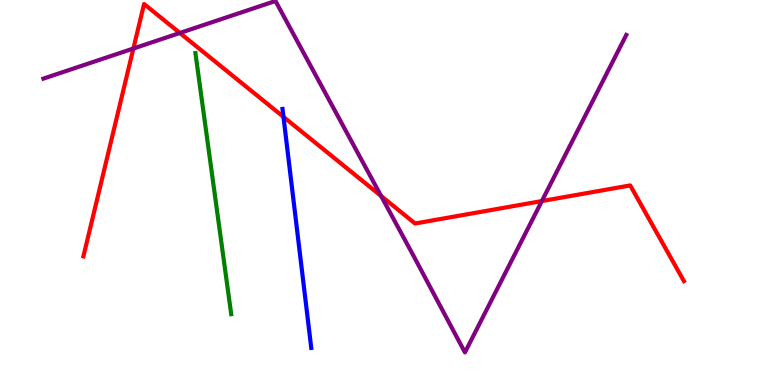[{'lines': ['blue', 'red'], 'intersections': [{'x': 3.66, 'y': 6.96}]}, {'lines': ['green', 'red'], 'intersections': []}, {'lines': ['purple', 'red'], 'intersections': [{'x': 1.72, 'y': 8.74}, {'x': 2.32, 'y': 9.14}, {'x': 4.92, 'y': 4.91}, {'x': 6.99, 'y': 4.78}]}, {'lines': ['blue', 'green'], 'intersections': []}, {'lines': ['blue', 'purple'], 'intersections': []}, {'lines': ['green', 'purple'], 'intersections': []}]